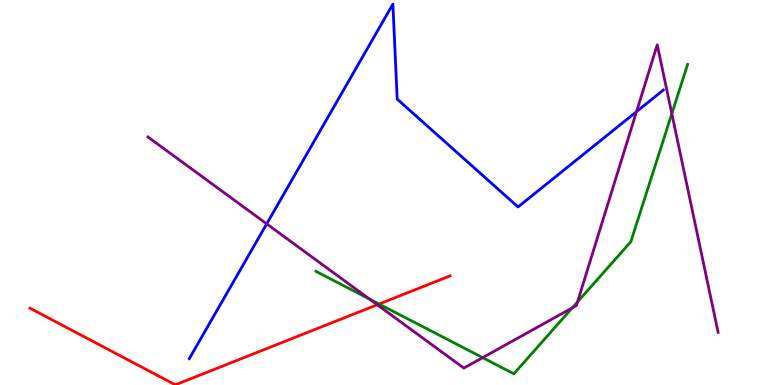[{'lines': ['blue', 'red'], 'intersections': []}, {'lines': ['green', 'red'], 'intersections': [{'x': 4.89, 'y': 2.1}]}, {'lines': ['purple', 'red'], 'intersections': [{'x': 4.87, 'y': 2.08}]}, {'lines': ['blue', 'green'], 'intersections': []}, {'lines': ['blue', 'purple'], 'intersections': [{'x': 3.44, 'y': 4.19}, {'x': 8.21, 'y': 7.1}]}, {'lines': ['green', 'purple'], 'intersections': [{'x': 4.77, 'y': 2.23}, {'x': 6.23, 'y': 0.711}, {'x': 7.38, 'y': 2.0}, {'x': 7.45, 'y': 2.16}, {'x': 8.67, 'y': 7.05}]}]